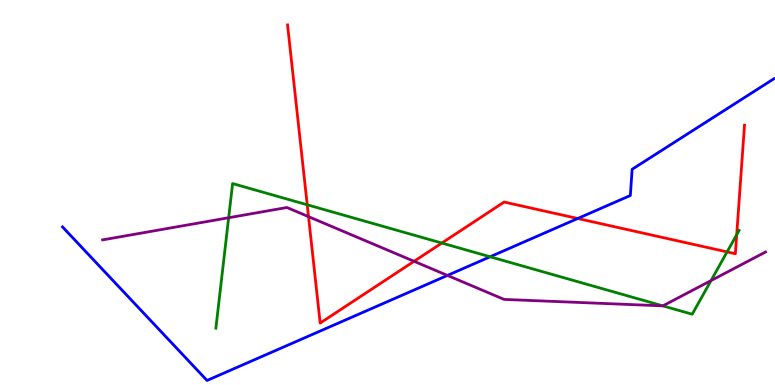[{'lines': ['blue', 'red'], 'intersections': [{'x': 7.45, 'y': 4.32}]}, {'lines': ['green', 'red'], 'intersections': [{'x': 3.96, 'y': 4.68}, {'x': 5.7, 'y': 3.69}, {'x': 9.38, 'y': 3.46}, {'x': 9.51, 'y': 3.9}]}, {'lines': ['purple', 'red'], 'intersections': [{'x': 3.98, 'y': 4.37}, {'x': 5.34, 'y': 3.21}]}, {'lines': ['blue', 'green'], 'intersections': [{'x': 6.32, 'y': 3.33}]}, {'lines': ['blue', 'purple'], 'intersections': [{'x': 5.77, 'y': 2.85}]}, {'lines': ['green', 'purple'], 'intersections': [{'x': 2.95, 'y': 4.34}, {'x': 8.55, 'y': 2.06}, {'x': 9.17, 'y': 2.71}]}]